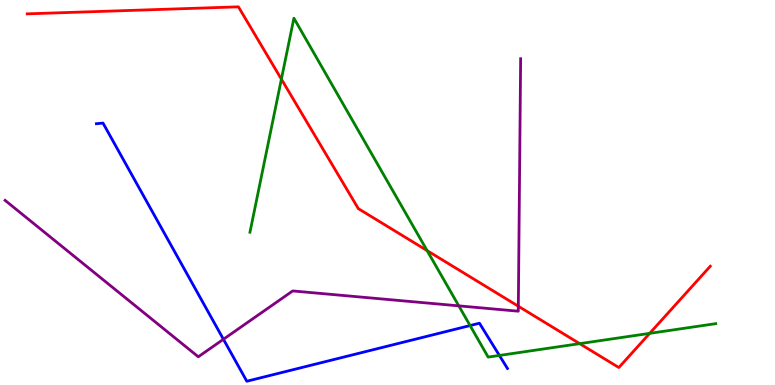[{'lines': ['blue', 'red'], 'intersections': []}, {'lines': ['green', 'red'], 'intersections': [{'x': 3.63, 'y': 7.94}, {'x': 5.51, 'y': 3.49}, {'x': 7.48, 'y': 1.07}, {'x': 8.38, 'y': 1.34}]}, {'lines': ['purple', 'red'], 'intersections': [{'x': 6.69, 'y': 2.05}]}, {'lines': ['blue', 'green'], 'intersections': [{'x': 6.07, 'y': 1.54}, {'x': 6.44, 'y': 0.768}]}, {'lines': ['blue', 'purple'], 'intersections': [{'x': 2.88, 'y': 1.19}]}, {'lines': ['green', 'purple'], 'intersections': [{'x': 5.92, 'y': 2.06}]}]